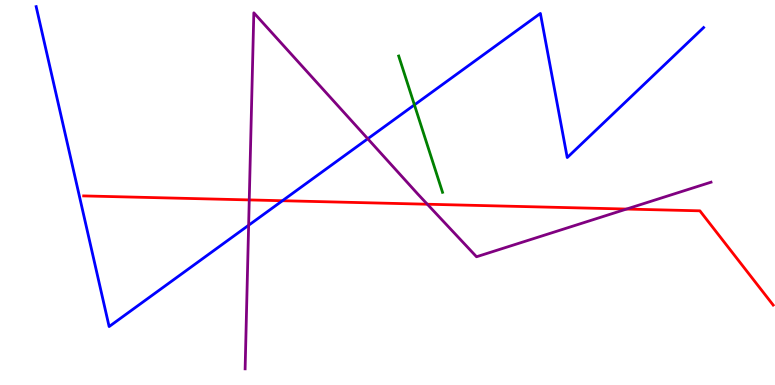[{'lines': ['blue', 'red'], 'intersections': [{'x': 3.64, 'y': 4.79}]}, {'lines': ['green', 'red'], 'intersections': []}, {'lines': ['purple', 'red'], 'intersections': [{'x': 3.22, 'y': 4.81}, {'x': 5.51, 'y': 4.7}, {'x': 8.08, 'y': 4.57}]}, {'lines': ['blue', 'green'], 'intersections': [{'x': 5.35, 'y': 7.28}]}, {'lines': ['blue', 'purple'], 'intersections': [{'x': 3.21, 'y': 4.15}, {'x': 4.75, 'y': 6.4}]}, {'lines': ['green', 'purple'], 'intersections': []}]